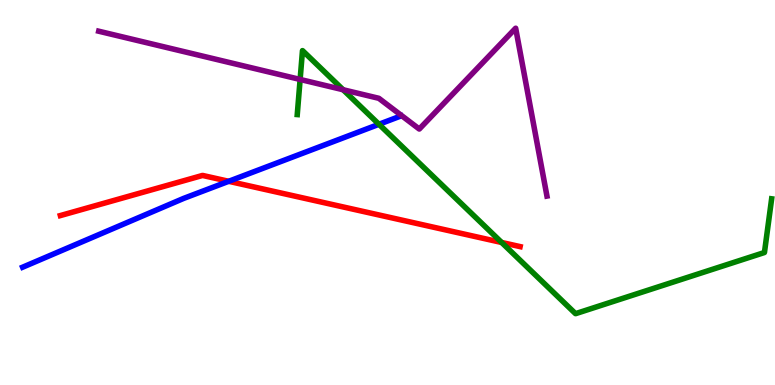[{'lines': ['blue', 'red'], 'intersections': [{'x': 2.95, 'y': 5.29}]}, {'lines': ['green', 'red'], 'intersections': [{'x': 6.47, 'y': 3.7}]}, {'lines': ['purple', 'red'], 'intersections': []}, {'lines': ['blue', 'green'], 'intersections': [{'x': 4.89, 'y': 6.77}]}, {'lines': ['blue', 'purple'], 'intersections': []}, {'lines': ['green', 'purple'], 'intersections': [{'x': 3.87, 'y': 7.94}, {'x': 4.43, 'y': 7.67}]}]